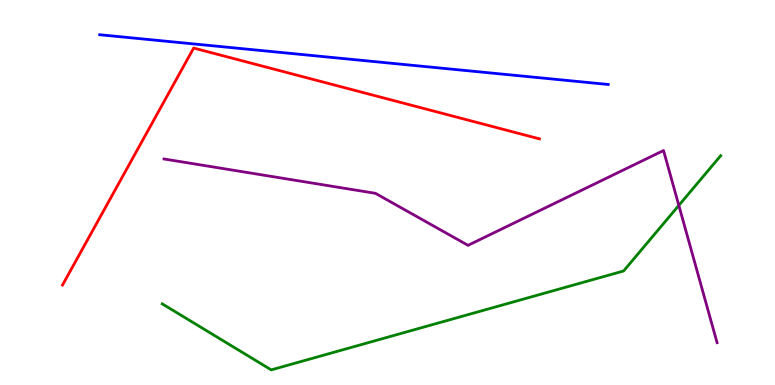[{'lines': ['blue', 'red'], 'intersections': []}, {'lines': ['green', 'red'], 'intersections': []}, {'lines': ['purple', 'red'], 'intersections': []}, {'lines': ['blue', 'green'], 'intersections': []}, {'lines': ['blue', 'purple'], 'intersections': []}, {'lines': ['green', 'purple'], 'intersections': [{'x': 8.76, 'y': 4.66}]}]